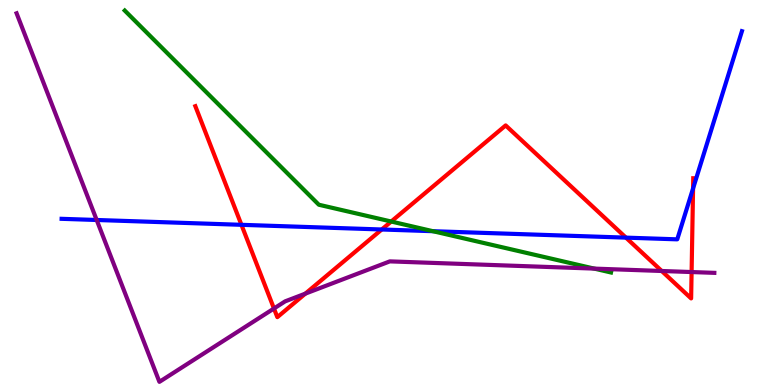[{'lines': ['blue', 'red'], 'intersections': [{'x': 3.12, 'y': 4.16}, {'x': 4.93, 'y': 4.04}, {'x': 8.08, 'y': 3.83}, {'x': 8.94, 'y': 5.11}]}, {'lines': ['green', 'red'], 'intersections': [{'x': 5.05, 'y': 4.25}]}, {'lines': ['purple', 'red'], 'intersections': [{'x': 3.54, 'y': 1.99}, {'x': 3.94, 'y': 2.37}, {'x': 8.54, 'y': 2.96}, {'x': 8.92, 'y': 2.93}]}, {'lines': ['blue', 'green'], 'intersections': [{'x': 5.59, 'y': 3.99}]}, {'lines': ['blue', 'purple'], 'intersections': [{'x': 1.25, 'y': 4.29}]}, {'lines': ['green', 'purple'], 'intersections': [{'x': 7.67, 'y': 3.02}]}]